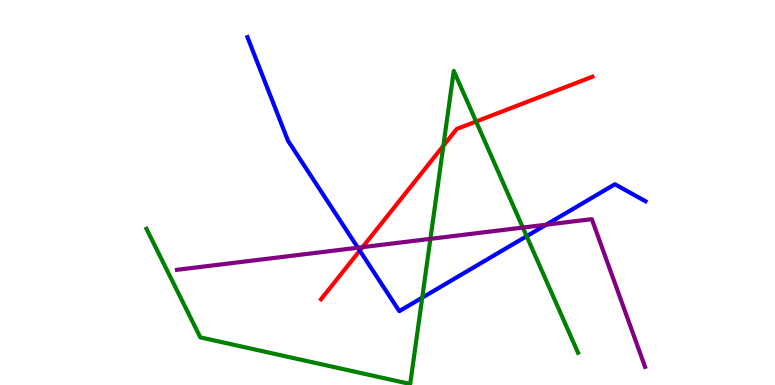[{'lines': ['blue', 'red'], 'intersections': [{'x': 4.64, 'y': 3.49}]}, {'lines': ['green', 'red'], 'intersections': [{'x': 5.72, 'y': 6.21}, {'x': 6.14, 'y': 6.84}]}, {'lines': ['purple', 'red'], 'intersections': [{'x': 4.68, 'y': 3.58}]}, {'lines': ['blue', 'green'], 'intersections': [{'x': 5.45, 'y': 2.27}, {'x': 6.8, 'y': 3.87}]}, {'lines': ['blue', 'purple'], 'intersections': [{'x': 4.62, 'y': 3.57}, {'x': 7.05, 'y': 4.16}]}, {'lines': ['green', 'purple'], 'intersections': [{'x': 5.55, 'y': 3.8}, {'x': 6.75, 'y': 4.09}]}]